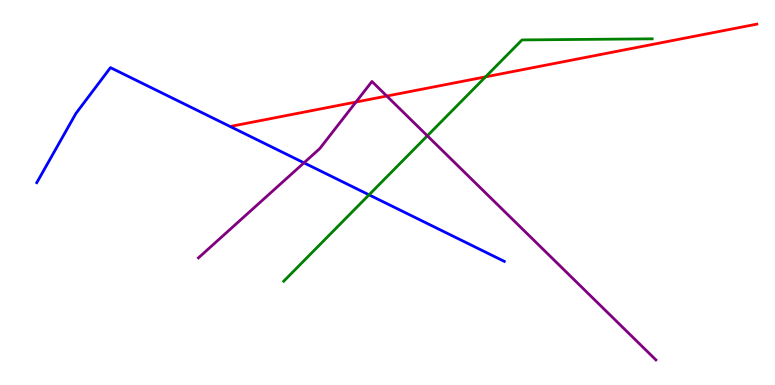[{'lines': ['blue', 'red'], 'intersections': []}, {'lines': ['green', 'red'], 'intersections': [{'x': 6.27, 'y': 8.0}]}, {'lines': ['purple', 'red'], 'intersections': [{'x': 4.59, 'y': 7.35}, {'x': 4.99, 'y': 7.51}]}, {'lines': ['blue', 'green'], 'intersections': [{'x': 4.76, 'y': 4.94}]}, {'lines': ['blue', 'purple'], 'intersections': [{'x': 3.92, 'y': 5.77}]}, {'lines': ['green', 'purple'], 'intersections': [{'x': 5.51, 'y': 6.47}]}]